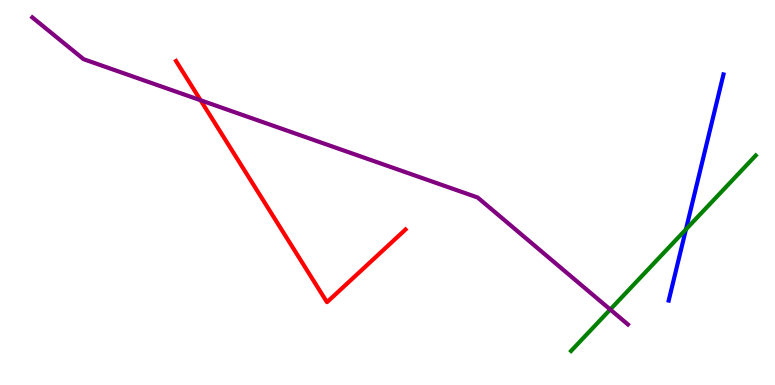[{'lines': ['blue', 'red'], 'intersections': []}, {'lines': ['green', 'red'], 'intersections': []}, {'lines': ['purple', 'red'], 'intersections': [{'x': 2.59, 'y': 7.4}]}, {'lines': ['blue', 'green'], 'intersections': [{'x': 8.85, 'y': 4.04}]}, {'lines': ['blue', 'purple'], 'intersections': []}, {'lines': ['green', 'purple'], 'intersections': [{'x': 7.87, 'y': 1.96}]}]